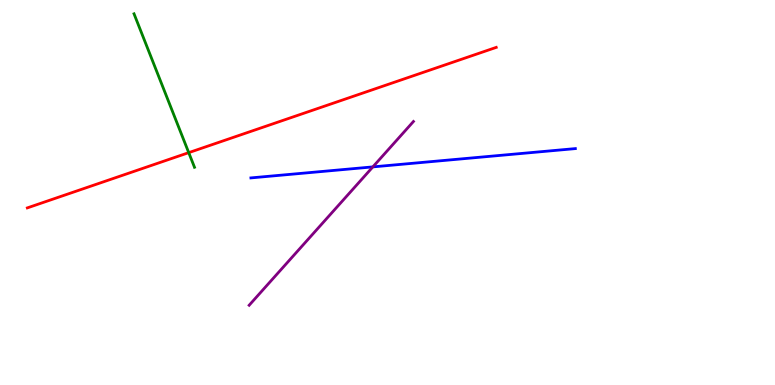[{'lines': ['blue', 'red'], 'intersections': []}, {'lines': ['green', 'red'], 'intersections': [{'x': 2.44, 'y': 6.04}]}, {'lines': ['purple', 'red'], 'intersections': []}, {'lines': ['blue', 'green'], 'intersections': []}, {'lines': ['blue', 'purple'], 'intersections': [{'x': 4.81, 'y': 5.67}]}, {'lines': ['green', 'purple'], 'intersections': []}]